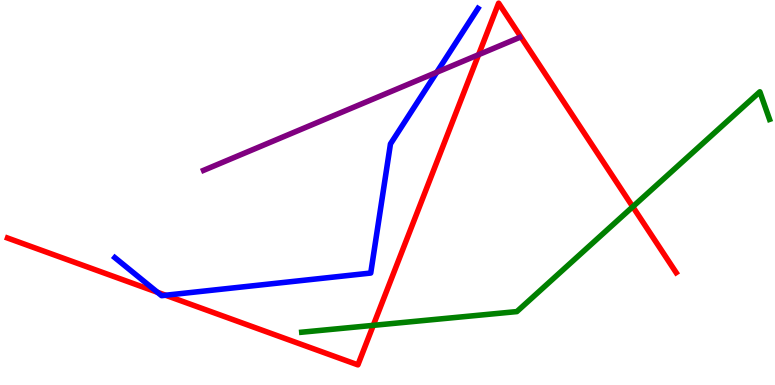[{'lines': ['blue', 'red'], 'intersections': [{'x': 2.03, 'y': 2.41}, {'x': 2.14, 'y': 2.33}]}, {'lines': ['green', 'red'], 'intersections': [{'x': 4.82, 'y': 1.55}, {'x': 8.16, 'y': 4.63}]}, {'lines': ['purple', 'red'], 'intersections': [{'x': 6.18, 'y': 8.58}]}, {'lines': ['blue', 'green'], 'intersections': []}, {'lines': ['blue', 'purple'], 'intersections': [{'x': 5.64, 'y': 8.12}]}, {'lines': ['green', 'purple'], 'intersections': []}]